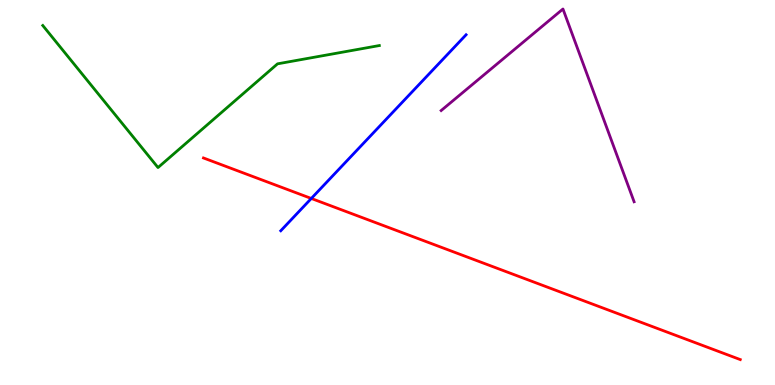[{'lines': ['blue', 'red'], 'intersections': [{'x': 4.02, 'y': 4.85}]}, {'lines': ['green', 'red'], 'intersections': []}, {'lines': ['purple', 'red'], 'intersections': []}, {'lines': ['blue', 'green'], 'intersections': []}, {'lines': ['blue', 'purple'], 'intersections': []}, {'lines': ['green', 'purple'], 'intersections': []}]